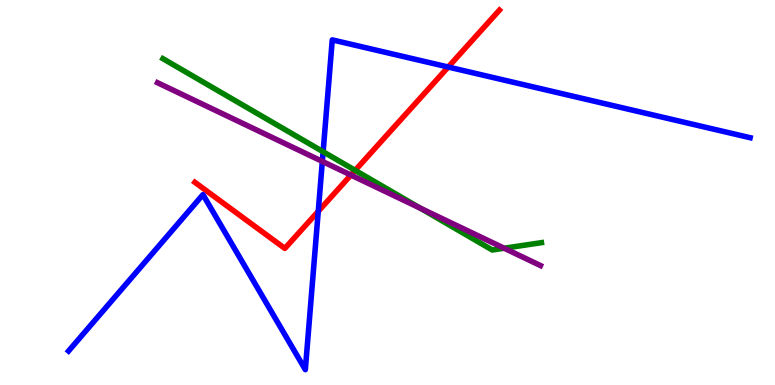[{'lines': ['blue', 'red'], 'intersections': [{'x': 4.11, 'y': 4.51}, {'x': 5.78, 'y': 8.26}]}, {'lines': ['green', 'red'], 'intersections': [{'x': 4.58, 'y': 5.58}]}, {'lines': ['purple', 'red'], 'intersections': [{'x': 4.53, 'y': 5.45}]}, {'lines': ['blue', 'green'], 'intersections': [{'x': 4.17, 'y': 6.06}]}, {'lines': ['blue', 'purple'], 'intersections': [{'x': 4.16, 'y': 5.81}]}, {'lines': ['green', 'purple'], 'intersections': [{'x': 5.42, 'y': 4.59}, {'x': 6.51, 'y': 3.55}]}]